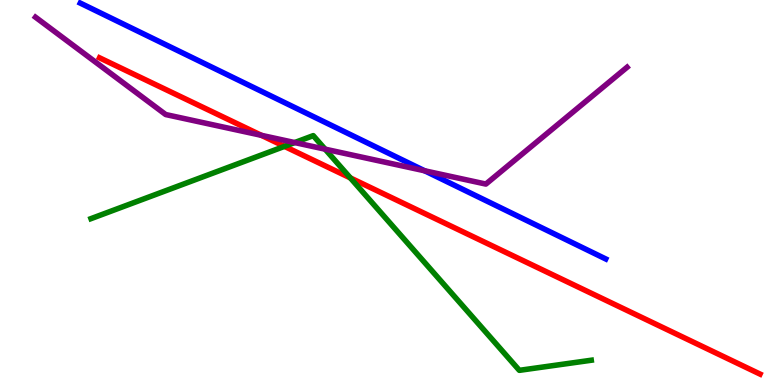[{'lines': ['blue', 'red'], 'intersections': []}, {'lines': ['green', 'red'], 'intersections': [{'x': 3.67, 'y': 6.2}, {'x': 4.52, 'y': 5.38}]}, {'lines': ['purple', 'red'], 'intersections': [{'x': 3.37, 'y': 6.48}]}, {'lines': ['blue', 'green'], 'intersections': []}, {'lines': ['blue', 'purple'], 'intersections': [{'x': 5.48, 'y': 5.56}]}, {'lines': ['green', 'purple'], 'intersections': [{'x': 3.8, 'y': 6.3}, {'x': 4.19, 'y': 6.13}]}]